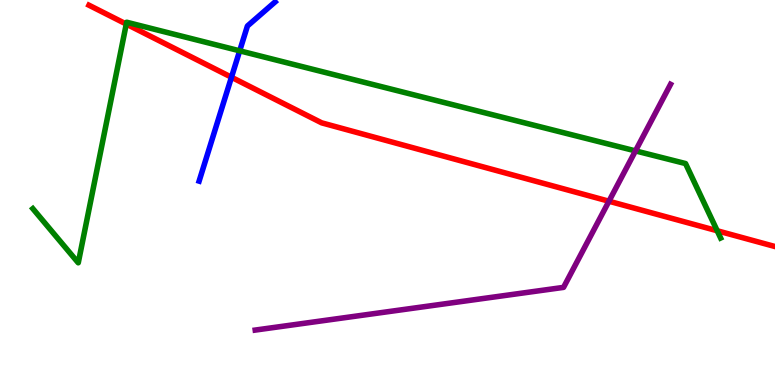[{'lines': ['blue', 'red'], 'intersections': [{'x': 2.99, 'y': 7.99}]}, {'lines': ['green', 'red'], 'intersections': [{'x': 1.63, 'y': 9.37}, {'x': 9.25, 'y': 4.01}]}, {'lines': ['purple', 'red'], 'intersections': [{'x': 7.86, 'y': 4.77}]}, {'lines': ['blue', 'green'], 'intersections': [{'x': 3.09, 'y': 8.68}]}, {'lines': ['blue', 'purple'], 'intersections': []}, {'lines': ['green', 'purple'], 'intersections': [{'x': 8.2, 'y': 6.08}]}]